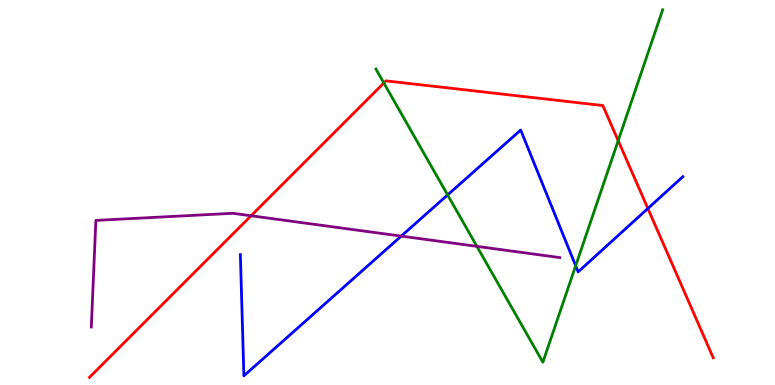[{'lines': ['blue', 'red'], 'intersections': [{'x': 8.36, 'y': 4.59}]}, {'lines': ['green', 'red'], 'intersections': [{'x': 4.95, 'y': 7.84}, {'x': 7.98, 'y': 6.35}]}, {'lines': ['purple', 'red'], 'intersections': [{'x': 3.24, 'y': 4.4}]}, {'lines': ['blue', 'green'], 'intersections': [{'x': 5.78, 'y': 4.94}, {'x': 7.43, 'y': 3.1}]}, {'lines': ['blue', 'purple'], 'intersections': [{'x': 5.18, 'y': 3.87}]}, {'lines': ['green', 'purple'], 'intersections': [{'x': 6.15, 'y': 3.6}]}]